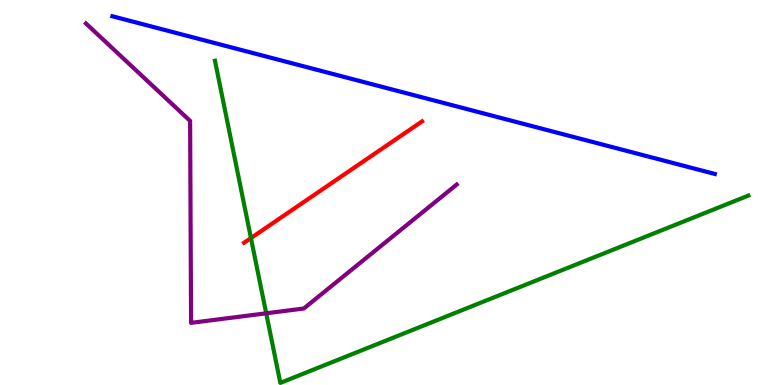[{'lines': ['blue', 'red'], 'intersections': []}, {'lines': ['green', 'red'], 'intersections': [{'x': 3.24, 'y': 3.82}]}, {'lines': ['purple', 'red'], 'intersections': []}, {'lines': ['blue', 'green'], 'intersections': []}, {'lines': ['blue', 'purple'], 'intersections': []}, {'lines': ['green', 'purple'], 'intersections': [{'x': 3.43, 'y': 1.86}]}]